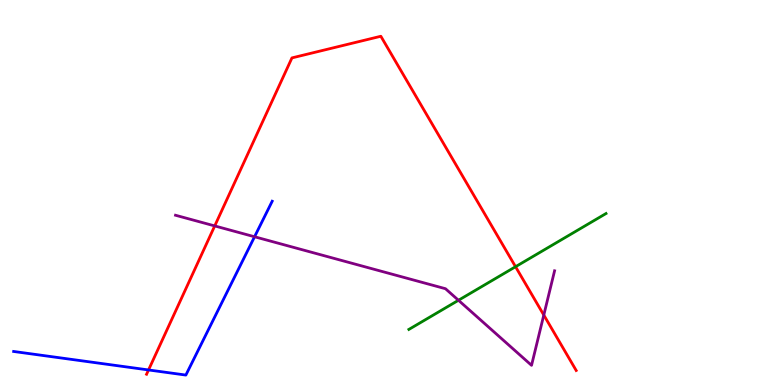[{'lines': ['blue', 'red'], 'intersections': [{'x': 1.92, 'y': 0.391}]}, {'lines': ['green', 'red'], 'intersections': [{'x': 6.65, 'y': 3.07}]}, {'lines': ['purple', 'red'], 'intersections': [{'x': 2.77, 'y': 4.13}, {'x': 7.02, 'y': 1.82}]}, {'lines': ['blue', 'green'], 'intersections': []}, {'lines': ['blue', 'purple'], 'intersections': [{'x': 3.28, 'y': 3.85}]}, {'lines': ['green', 'purple'], 'intersections': [{'x': 5.92, 'y': 2.2}]}]